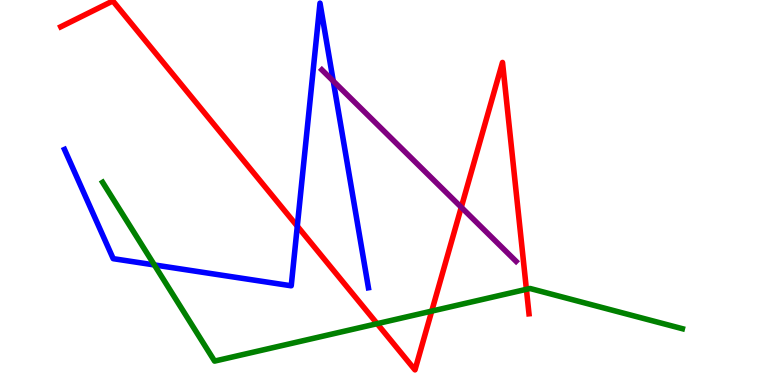[{'lines': ['blue', 'red'], 'intersections': [{'x': 3.84, 'y': 4.13}]}, {'lines': ['green', 'red'], 'intersections': [{'x': 4.87, 'y': 1.59}, {'x': 5.57, 'y': 1.92}, {'x': 6.79, 'y': 2.49}]}, {'lines': ['purple', 'red'], 'intersections': [{'x': 5.95, 'y': 4.62}]}, {'lines': ['blue', 'green'], 'intersections': [{'x': 1.99, 'y': 3.12}]}, {'lines': ['blue', 'purple'], 'intersections': [{'x': 4.3, 'y': 7.89}]}, {'lines': ['green', 'purple'], 'intersections': []}]